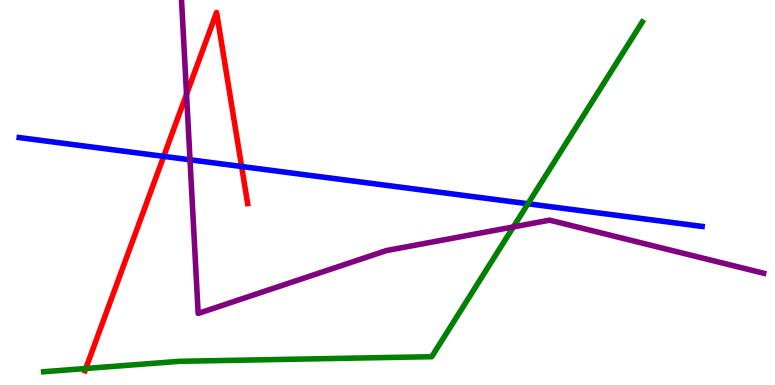[{'lines': ['blue', 'red'], 'intersections': [{'x': 2.11, 'y': 5.94}, {'x': 3.12, 'y': 5.68}]}, {'lines': ['green', 'red'], 'intersections': [{'x': 1.11, 'y': 0.429}]}, {'lines': ['purple', 'red'], 'intersections': [{'x': 2.41, 'y': 7.55}]}, {'lines': ['blue', 'green'], 'intersections': [{'x': 6.81, 'y': 4.71}]}, {'lines': ['blue', 'purple'], 'intersections': [{'x': 2.45, 'y': 5.85}]}, {'lines': ['green', 'purple'], 'intersections': [{'x': 6.62, 'y': 4.11}]}]